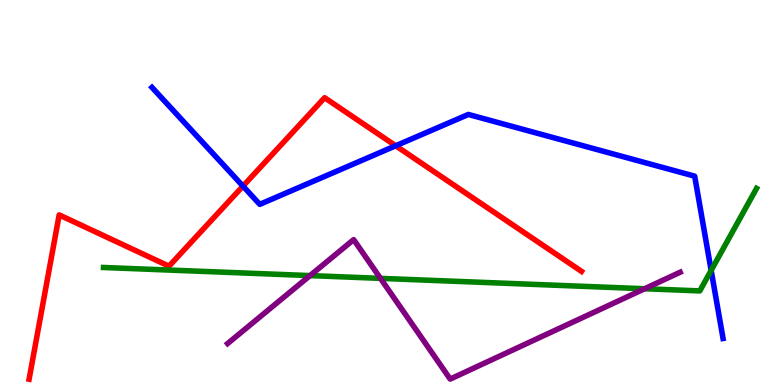[{'lines': ['blue', 'red'], 'intersections': [{'x': 3.14, 'y': 5.17}, {'x': 5.11, 'y': 6.21}]}, {'lines': ['green', 'red'], 'intersections': []}, {'lines': ['purple', 'red'], 'intersections': []}, {'lines': ['blue', 'green'], 'intersections': [{'x': 9.18, 'y': 2.98}]}, {'lines': ['blue', 'purple'], 'intersections': []}, {'lines': ['green', 'purple'], 'intersections': [{'x': 4.0, 'y': 2.84}, {'x': 4.91, 'y': 2.77}, {'x': 8.32, 'y': 2.5}]}]